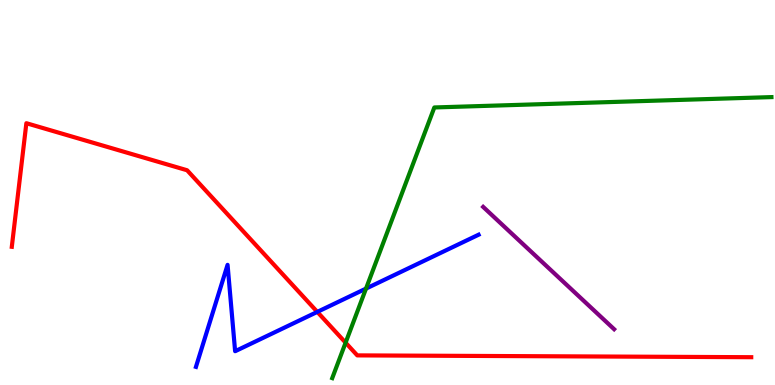[{'lines': ['blue', 'red'], 'intersections': [{'x': 4.09, 'y': 1.9}]}, {'lines': ['green', 'red'], 'intersections': [{'x': 4.46, 'y': 1.1}]}, {'lines': ['purple', 'red'], 'intersections': []}, {'lines': ['blue', 'green'], 'intersections': [{'x': 4.72, 'y': 2.5}]}, {'lines': ['blue', 'purple'], 'intersections': []}, {'lines': ['green', 'purple'], 'intersections': []}]